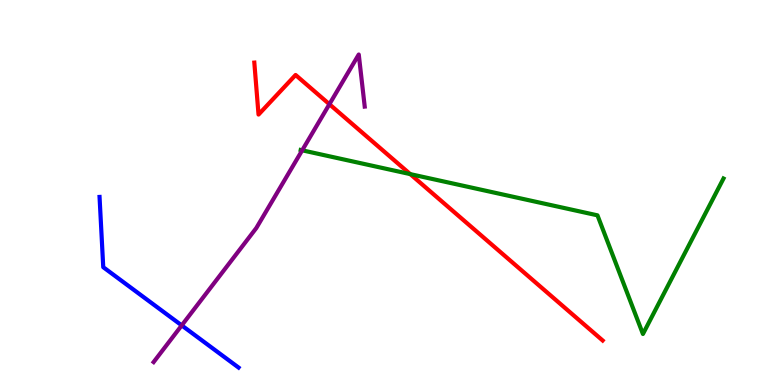[{'lines': ['blue', 'red'], 'intersections': []}, {'lines': ['green', 'red'], 'intersections': [{'x': 5.29, 'y': 5.48}]}, {'lines': ['purple', 'red'], 'intersections': [{'x': 4.25, 'y': 7.29}]}, {'lines': ['blue', 'green'], 'intersections': []}, {'lines': ['blue', 'purple'], 'intersections': [{'x': 2.34, 'y': 1.55}]}, {'lines': ['green', 'purple'], 'intersections': [{'x': 3.9, 'y': 6.1}]}]